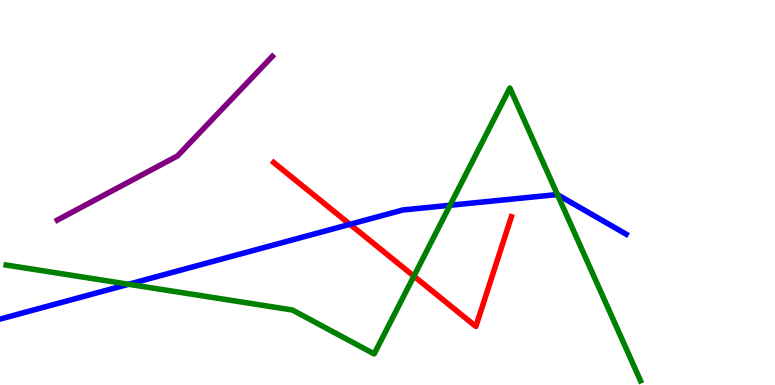[{'lines': ['blue', 'red'], 'intersections': [{'x': 4.52, 'y': 4.17}]}, {'lines': ['green', 'red'], 'intersections': [{'x': 5.34, 'y': 2.83}]}, {'lines': ['purple', 'red'], 'intersections': []}, {'lines': ['blue', 'green'], 'intersections': [{'x': 1.66, 'y': 2.62}, {'x': 5.81, 'y': 4.67}, {'x': 7.19, 'y': 4.94}]}, {'lines': ['blue', 'purple'], 'intersections': []}, {'lines': ['green', 'purple'], 'intersections': []}]